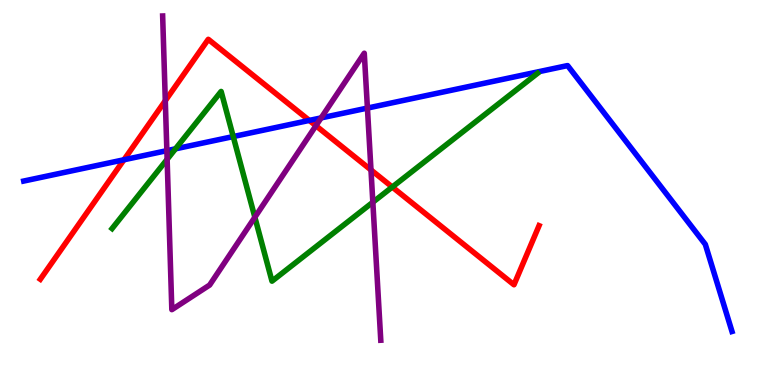[{'lines': ['blue', 'red'], 'intersections': [{'x': 1.6, 'y': 5.85}, {'x': 3.99, 'y': 6.87}]}, {'lines': ['green', 'red'], 'intersections': [{'x': 5.06, 'y': 5.14}]}, {'lines': ['purple', 'red'], 'intersections': [{'x': 2.13, 'y': 7.38}, {'x': 4.08, 'y': 6.73}, {'x': 4.79, 'y': 5.59}]}, {'lines': ['blue', 'green'], 'intersections': [{'x': 2.26, 'y': 6.13}, {'x': 3.01, 'y': 6.45}]}, {'lines': ['blue', 'purple'], 'intersections': [{'x': 2.15, 'y': 6.09}, {'x': 4.14, 'y': 6.94}, {'x': 4.74, 'y': 7.19}]}, {'lines': ['green', 'purple'], 'intersections': [{'x': 2.16, 'y': 5.86}, {'x': 3.29, 'y': 4.36}, {'x': 4.81, 'y': 4.75}]}]